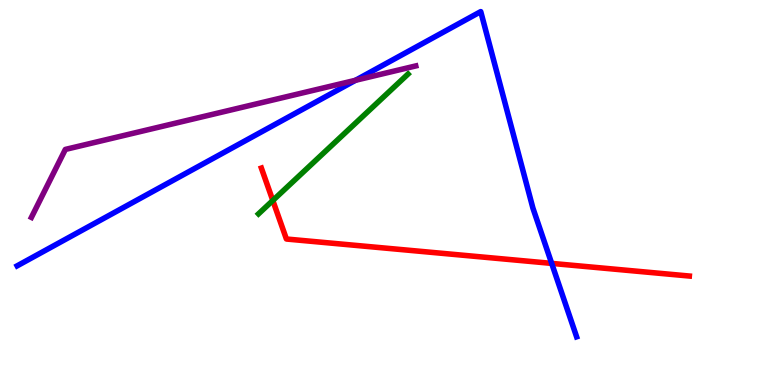[{'lines': ['blue', 'red'], 'intersections': [{'x': 7.12, 'y': 3.16}]}, {'lines': ['green', 'red'], 'intersections': [{'x': 3.52, 'y': 4.79}]}, {'lines': ['purple', 'red'], 'intersections': []}, {'lines': ['blue', 'green'], 'intersections': []}, {'lines': ['blue', 'purple'], 'intersections': [{'x': 4.59, 'y': 7.91}]}, {'lines': ['green', 'purple'], 'intersections': []}]